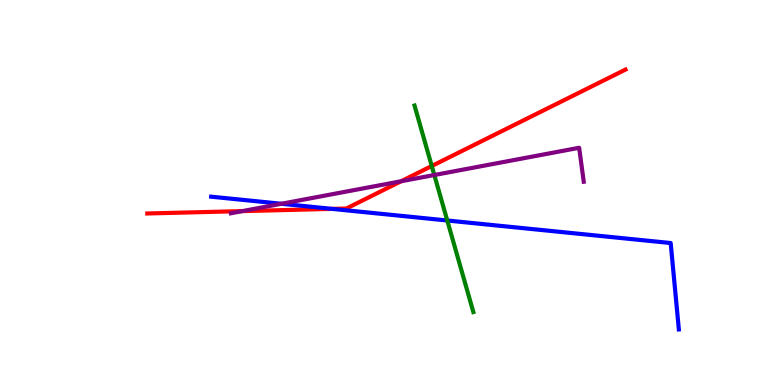[{'lines': ['blue', 'red'], 'intersections': [{'x': 4.28, 'y': 4.57}]}, {'lines': ['green', 'red'], 'intersections': [{'x': 5.57, 'y': 5.69}]}, {'lines': ['purple', 'red'], 'intersections': [{'x': 3.13, 'y': 4.52}, {'x': 5.18, 'y': 5.29}]}, {'lines': ['blue', 'green'], 'intersections': [{'x': 5.77, 'y': 4.27}]}, {'lines': ['blue', 'purple'], 'intersections': [{'x': 3.63, 'y': 4.71}]}, {'lines': ['green', 'purple'], 'intersections': [{'x': 5.6, 'y': 5.45}]}]